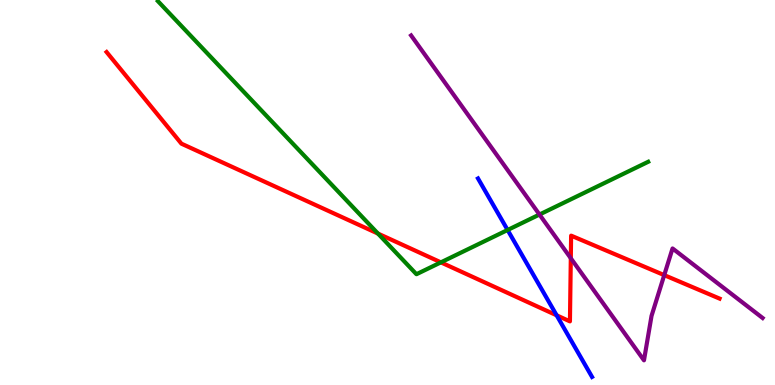[{'lines': ['blue', 'red'], 'intersections': [{'x': 7.18, 'y': 1.81}]}, {'lines': ['green', 'red'], 'intersections': [{'x': 4.88, 'y': 3.93}, {'x': 5.69, 'y': 3.19}]}, {'lines': ['purple', 'red'], 'intersections': [{'x': 7.37, 'y': 3.29}, {'x': 8.57, 'y': 2.85}]}, {'lines': ['blue', 'green'], 'intersections': [{'x': 6.55, 'y': 4.03}]}, {'lines': ['blue', 'purple'], 'intersections': []}, {'lines': ['green', 'purple'], 'intersections': [{'x': 6.96, 'y': 4.43}]}]